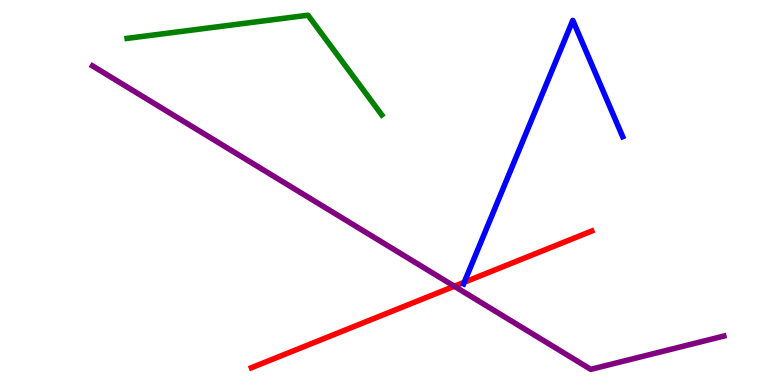[{'lines': ['blue', 'red'], 'intersections': [{'x': 5.99, 'y': 2.67}]}, {'lines': ['green', 'red'], 'intersections': []}, {'lines': ['purple', 'red'], 'intersections': [{'x': 5.86, 'y': 2.57}]}, {'lines': ['blue', 'green'], 'intersections': []}, {'lines': ['blue', 'purple'], 'intersections': []}, {'lines': ['green', 'purple'], 'intersections': []}]